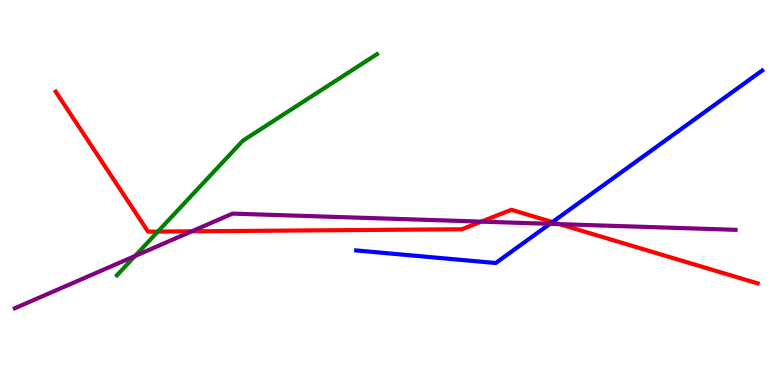[{'lines': ['blue', 'red'], 'intersections': [{'x': 7.13, 'y': 4.23}]}, {'lines': ['green', 'red'], 'intersections': [{'x': 2.04, 'y': 3.99}]}, {'lines': ['purple', 'red'], 'intersections': [{'x': 2.47, 'y': 3.99}, {'x': 6.21, 'y': 4.24}, {'x': 7.22, 'y': 4.18}]}, {'lines': ['blue', 'green'], 'intersections': []}, {'lines': ['blue', 'purple'], 'intersections': [{'x': 7.1, 'y': 4.19}]}, {'lines': ['green', 'purple'], 'intersections': [{'x': 1.74, 'y': 3.35}]}]